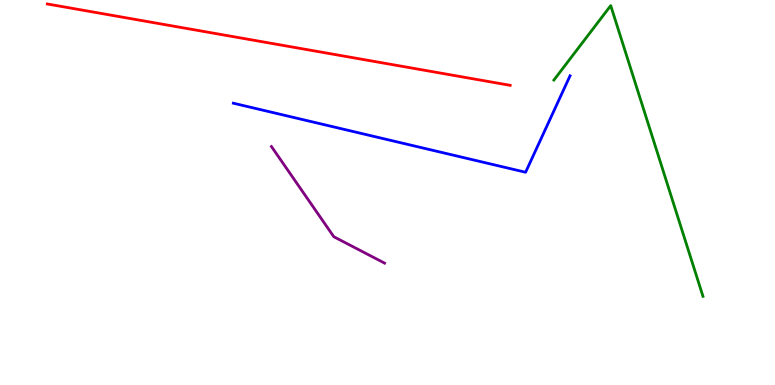[{'lines': ['blue', 'red'], 'intersections': []}, {'lines': ['green', 'red'], 'intersections': []}, {'lines': ['purple', 'red'], 'intersections': []}, {'lines': ['blue', 'green'], 'intersections': []}, {'lines': ['blue', 'purple'], 'intersections': []}, {'lines': ['green', 'purple'], 'intersections': []}]